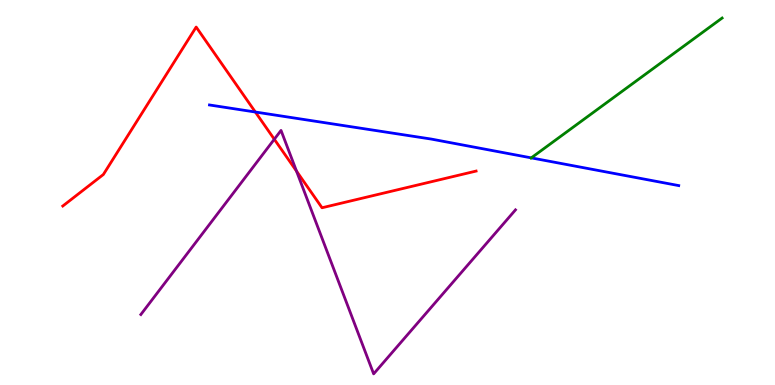[{'lines': ['blue', 'red'], 'intersections': [{'x': 3.29, 'y': 7.09}]}, {'lines': ['green', 'red'], 'intersections': []}, {'lines': ['purple', 'red'], 'intersections': [{'x': 3.54, 'y': 6.38}, {'x': 3.83, 'y': 5.56}]}, {'lines': ['blue', 'green'], 'intersections': [{'x': 6.86, 'y': 5.9}]}, {'lines': ['blue', 'purple'], 'intersections': []}, {'lines': ['green', 'purple'], 'intersections': []}]